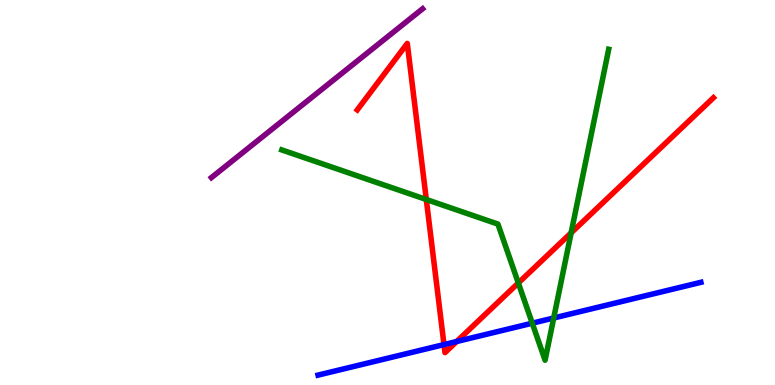[{'lines': ['blue', 'red'], 'intersections': [{'x': 5.73, 'y': 1.05}, {'x': 5.89, 'y': 1.13}]}, {'lines': ['green', 'red'], 'intersections': [{'x': 5.5, 'y': 4.82}, {'x': 6.69, 'y': 2.65}, {'x': 7.37, 'y': 3.95}]}, {'lines': ['purple', 'red'], 'intersections': []}, {'lines': ['blue', 'green'], 'intersections': [{'x': 6.87, 'y': 1.61}, {'x': 7.14, 'y': 1.74}]}, {'lines': ['blue', 'purple'], 'intersections': []}, {'lines': ['green', 'purple'], 'intersections': []}]